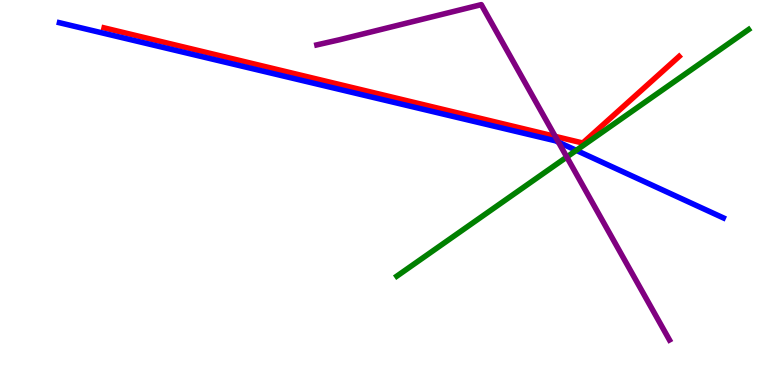[{'lines': ['blue', 'red'], 'intersections': []}, {'lines': ['green', 'red'], 'intersections': []}, {'lines': ['purple', 'red'], 'intersections': [{'x': 7.16, 'y': 6.46}]}, {'lines': ['blue', 'green'], 'intersections': [{'x': 7.44, 'y': 6.09}]}, {'lines': ['blue', 'purple'], 'intersections': [{'x': 7.21, 'y': 6.31}]}, {'lines': ['green', 'purple'], 'intersections': [{'x': 7.31, 'y': 5.92}]}]